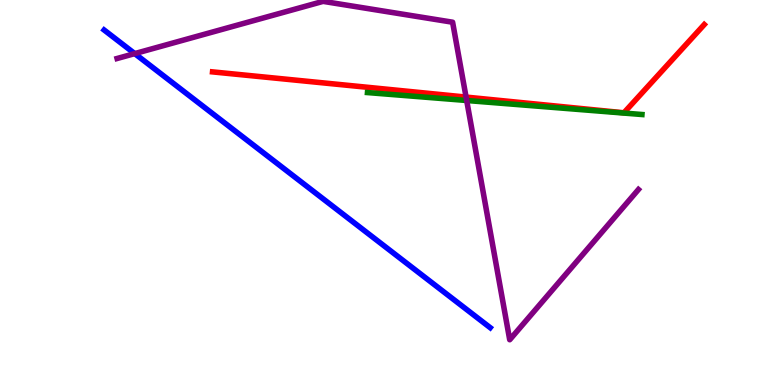[{'lines': ['blue', 'red'], 'intersections': []}, {'lines': ['green', 'red'], 'intersections': []}, {'lines': ['purple', 'red'], 'intersections': [{'x': 6.01, 'y': 7.48}]}, {'lines': ['blue', 'green'], 'intersections': []}, {'lines': ['blue', 'purple'], 'intersections': [{'x': 1.74, 'y': 8.61}]}, {'lines': ['green', 'purple'], 'intersections': [{'x': 6.02, 'y': 7.39}]}]